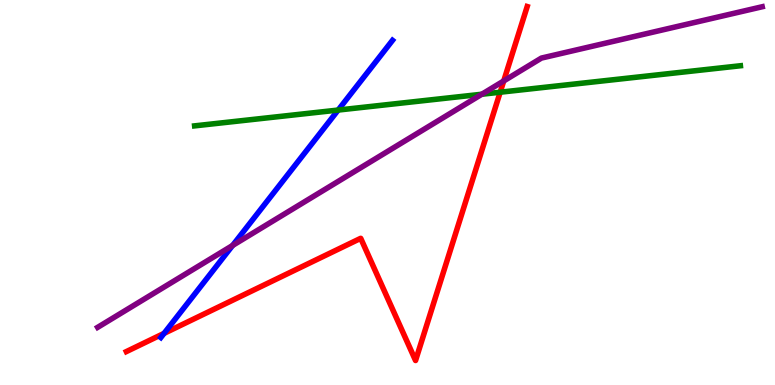[{'lines': ['blue', 'red'], 'intersections': [{'x': 2.12, 'y': 1.34}]}, {'lines': ['green', 'red'], 'intersections': [{'x': 6.45, 'y': 7.6}]}, {'lines': ['purple', 'red'], 'intersections': [{'x': 6.5, 'y': 7.9}]}, {'lines': ['blue', 'green'], 'intersections': [{'x': 4.36, 'y': 7.14}]}, {'lines': ['blue', 'purple'], 'intersections': [{'x': 3.0, 'y': 3.62}]}, {'lines': ['green', 'purple'], 'intersections': [{'x': 6.22, 'y': 7.55}]}]